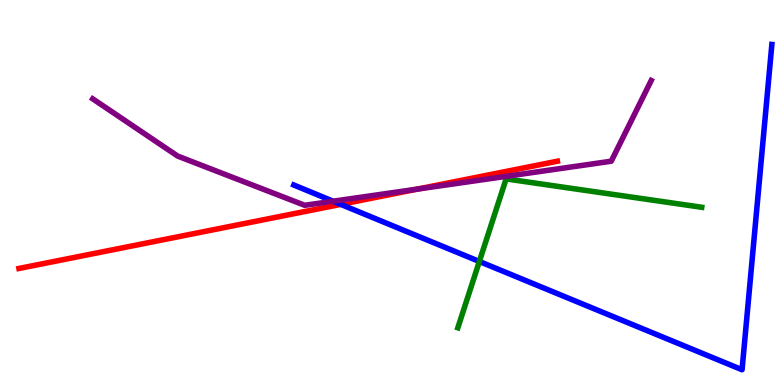[{'lines': ['blue', 'red'], 'intersections': [{'x': 4.4, 'y': 4.69}]}, {'lines': ['green', 'red'], 'intersections': []}, {'lines': ['purple', 'red'], 'intersections': [{'x': 5.38, 'y': 5.09}]}, {'lines': ['blue', 'green'], 'intersections': [{'x': 6.19, 'y': 3.21}]}, {'lines': ['blue', 'purple'], 'intersections': [{'x': 4.3, 'y': 4.77}]}, {'lines': ['green', 'purple'], 'intersections': []}]